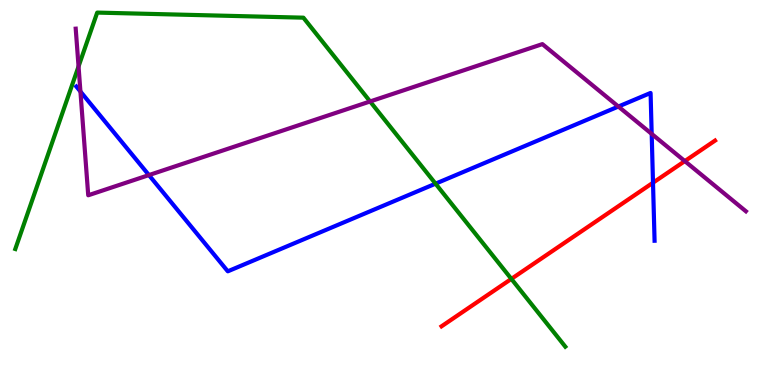[{'lines': ['blue', 'red'], 'intersections': [{'x': 8.43, 'y': 5.25}]}, {'lines': ['green', 'red'], 'intersections': [{'x': 6.6, 'y': 2.76}]}, {'lines': ['purple', 'red'], 'intersections': [{'x': 8.84, 'y': 5.82}]}, {'lines': ['blue', 'green'], 'intersections': [{'x': 5.62, 'y': 5.23}]}, {'lines': ['blue', 'purple'], 'intersections': [{'x': 1.04, 'y': 7.62}, {'x': 1.92, 'y': 5.45}, {'x': 7.98, 'y': 7.23}, {'x': 8.41, 'y': 6.52}]}, {'lines': ['green', 'purple'], 'intersections': [{'x': 1.01, 'y': 8.27}, {'x': 4.78, 'y': 7.36}]}]